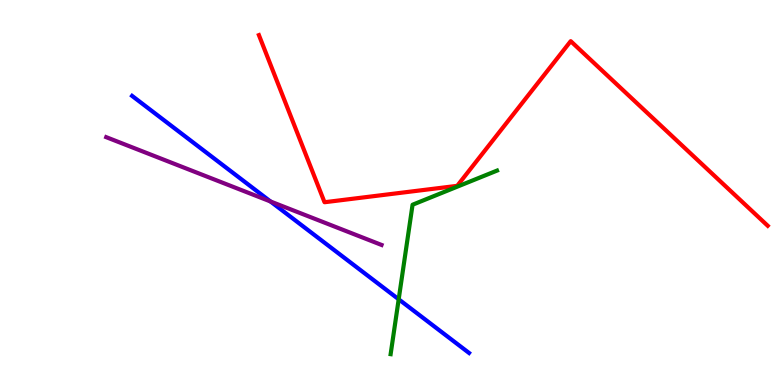[{'lines': ['blue', 'red'], 'intersections': []}, {'lines': ['green', 'red'], 'intersections': []}, {'lines': ['purple', 'red'], 'intersections': []}, {'lines': ['blue', 'green'], 'intersections': [{'x': 5.14, 'y': 2.23}]}, {'lines': ['blue', 'purple'], 'intersections': [{'x': 3.49, 'y': 4.77}]}, {'lines': ['green', 'purple'], 'intersections': []}]